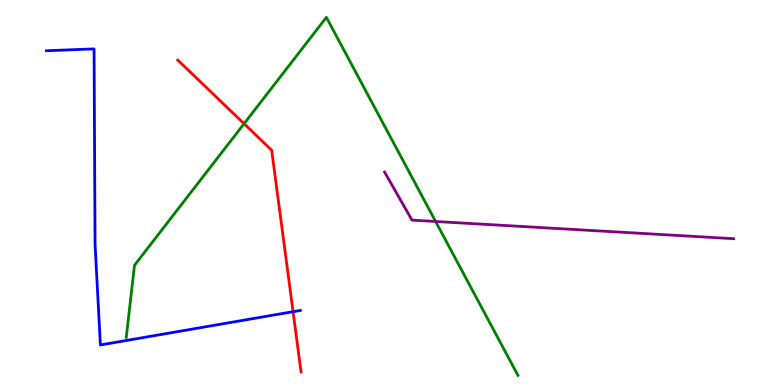[{'lines': ['blue', 'red'], 'intersections': [{'x': 3.78, 'y': 1.9}]}, {'lines': ['green', 'red'], 'intersections': [{'x': 3.15, 'y': 6.79}]}, {'lines': ['purple', 'red'], 'intersections': []}, {'lines': ['blue', 'green'], 'intersections': []}, {'lines': ['blue', 'purple'], 'intersections': []}, {'lines': ['green', 'purple'], 'intersections': [{'x': 5.62, 'y': 4.25}]}]